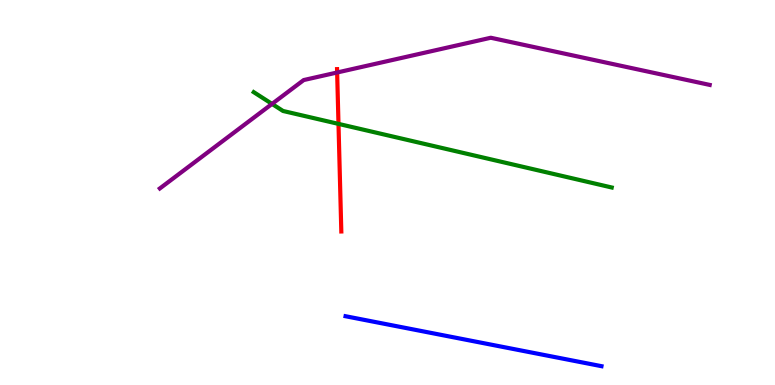[{'lines': ['blue', 'red'], 'intersections': []}, {'lines': ['green', 'red'], 'intersections': [{'x': 4.37, 'y': 6.78}]}, {'lines': ['purple', 'red'], 'intersections': [{'x': 4.35, 'y': 8.12}]}, {'lines': ['blue', 'green'], 'intersections': []}, {'lines': ['blue', 'purple'], 'intersections': []}, {'lines': ['green', 'purple'], 'intersections': [{'x': 3.51, 'y': 7.3}]}]